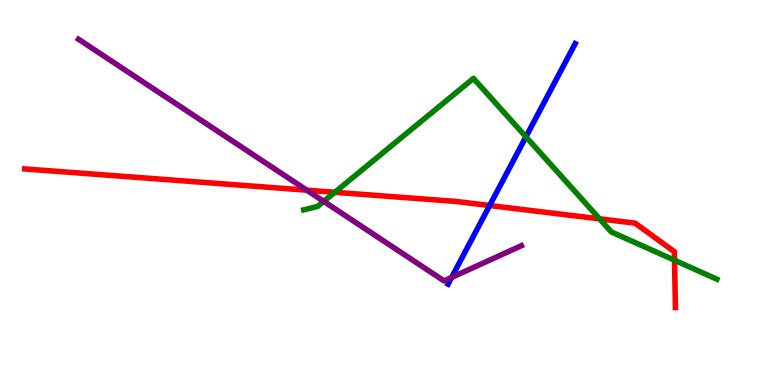[{'lines': ['blue', 'red'], 'intersections': [{'x': 6.32, 'y': 4.66}]}, {'lines': ['green', 'red'], 'intersections': [{'x': 4.32, 'y': 5.01}, {'x': 7.74, 'y': 4.32}, {'x': 8.7, 'y': 3.24}]}, {'lines': ['purple', 'red'], 'intersections': [{'x': 3.96, 'y': 5.06}]}, {'lines': ['blue', 'green'], 'intersections': [{'x': 6.79, 'y': 6.45}]}, {'lines': ['blue', 'purple'], 'intersections': [{'x': 5.83, 'y': 2.79}]}, {'lines': ['green', 'purple'], 'intersections': [{'x': 4.18, 'y': 4.77}]}]